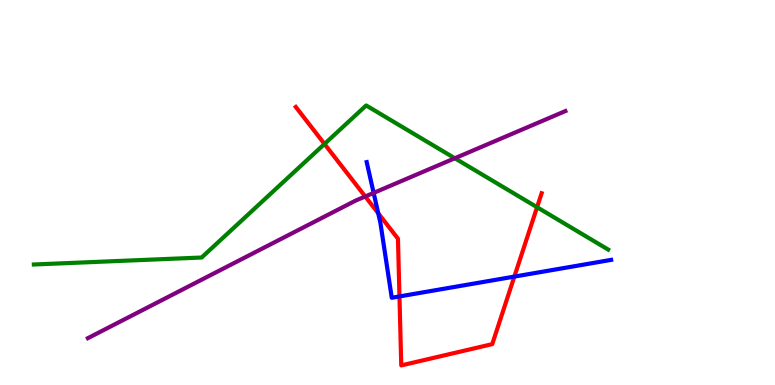[{'lines': ['blue', 'red'], 'intersections': [{'x': 4.88, 'y': 4.46}, {'x': 5.15, 'y': 2.3}, {'x': 6.64, 'y': 2.82}]}, {'lines': ['green', 'red'], 'intersections': [{'x': 4.19, 'y': 6.26}, {'x': 6.93, 'y': 4.62}]}, {'lines': ['purple', 'red'], 'intersections': [{'x': 4.71, 'y': 4.9}]}, {'lines': ['blue', 'green'], 'intersections': []}, {'lines': ['blue', 'purple'], 'intersections': [{'x': 4.82, 'y': 4.99}]}, {'lines': ['green', 'purple'], 'intersections': [{'x': 5.87, 'y': 5.89}]}]